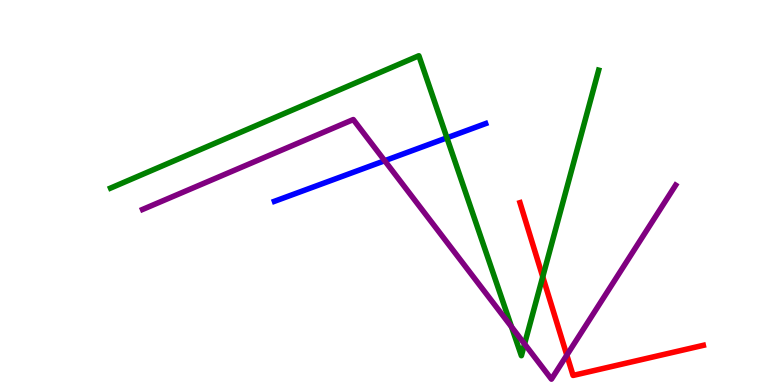[{'lines': ['blue', 'red'], 'intersections': []}, {'lines': ['green', 'red'], 'intersections': [{'x': 7.0, 'y': 2.81}]}, {'lines': ['purple', 'red'], 'intersections': [{'x': 7.31, 'y': 0.776}]}, {'lines': ['blue', 'green'], 'intersections': [{'x': 5.77, 'y': 6.42}]}, {'lines': ['blue', 'purple'], 'intersections': [{'x': 4.96, 'y': 5.83}]}, {'lines': ['green', 'purple'], 'intersections': [{'x': 6.6, 'y': 1.51}, {'x': 6.77, 'y': 1.07}]}]